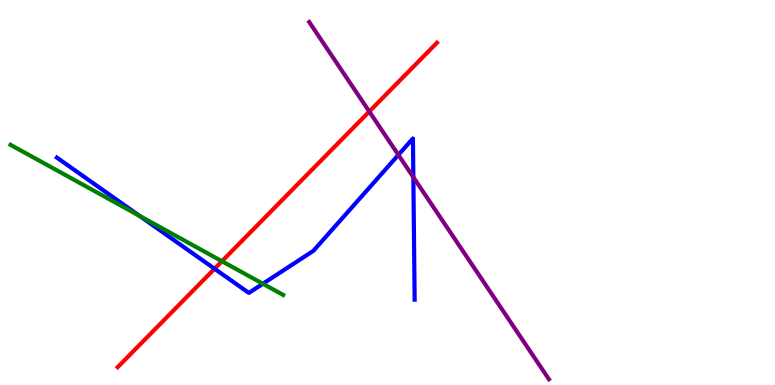[{'lines': ['blue', 'red'], 'intersections': [{'x': 2.77, 'y': 3.02}]}, {'lines': ['green', 'red'], 'intersections': [{'x': 2.86, 'y': 3.21}]}, {'lines': ['purple', 'red'], 'intersections': [{'x': 4.76, 'y': 7.1}]}, {'lines': ['blue', 'green'], 'intersections': [{'x': 1.8, 'y': 4.39}, {'x': 3.39, 'y': 2.63}]}, {'lines': ['blue', 'purple'], 'intersections': [{'x': 5.14, 'y': 5.98}, {'x': 5.33, 'y': 5.4}]}, {'lines': ['green', 'purple'], 'intersections': []}]